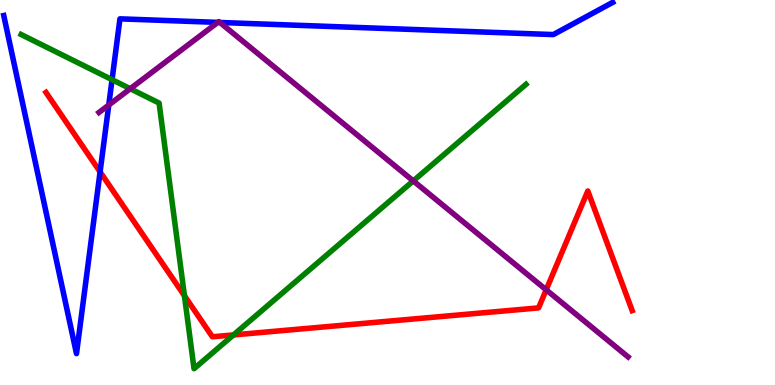[{'lines': ['blue', 'red'], 'intersections': [{'x': 1.29, 'y': 5.54}]}, {'lines': ['green', 'red'], 'intersections': [{'x': 2.38, 'y': 2.32}, {'x': 3.01, 'y': 1.3}]}, {'lines': ['purple', 'red'], 'intersections': [{'x': 7.05, 'y': 2.47}]}, {'lines': ['blue', 'green'], 'intersections': [{'x': 1.45, 'y': 7.93}]}, {'lines': ['blue', 'purple'], 'intersections': [{'x': 1.4, 'y': 7.27}, {'x': 2.81, 'y': 9.42}, {'x': 2.84, 'y': 9.42}]}, {'lines': ['green', 'purple'], 'intersections': [{'x': 1.68, 'y': 7.7}, {'x': 5.33, 'y': 5.3}]}]